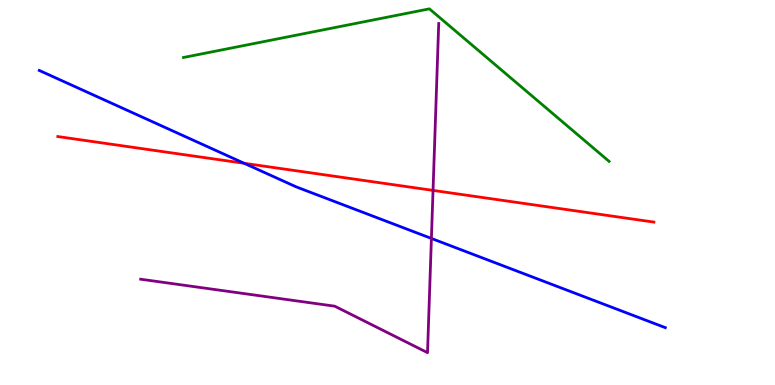[{'lines': ['blue', 'red'], 'intersections': [{'x': 3.15, 'y': 5.76}]}, {'lines': ['green', 'red'], 'intersections': []}, {'lines': ['purple', 'red'], 'intersections': [{'x': 5.59, 'y': 5.05}]}, {'lines': ['blue', 'green'], 'intersections': []}, {'lines': ['blue', 'purple'], 'intersections': [{'x': 5.57, 'y': 3.81}]}, {'lines': ['green', 'purple'], 'intersections': []}]